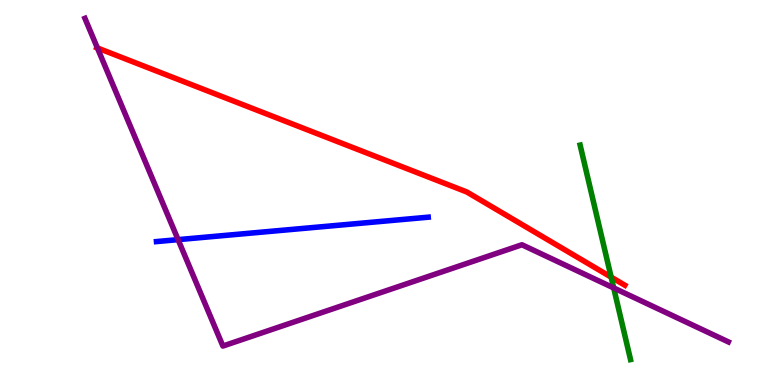[{'lines': ['blue', 'red'], 'intersections': []}, {'lines': ['green', 'red'], 'intersections': [{'x': 7.89, 'y': 2.8}]}, {'lines': ['purple', 'red'], 'intersections': [{'x': 1.26, 'y': 8.75}]}, {'lines': ['blue', 'green'], 'intersections': []}, {'lines': ['blue', 'purple'], 'intersections': [{'x': 2.3, 'y': 3.78}]}, {'lines': ['green', 'purple'], 'intersections': [{'x': 7.92, 'y': 2.52}]}]